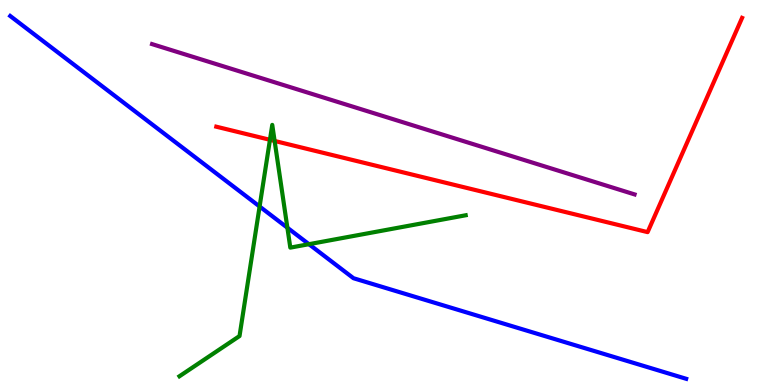[{'lines': ['blue', 'red'], 'intersections': []}, {'lines': ['green', 'red'], 'intersections': [{'x': 3.48, 'y': 6.37}, {'x': 3.54, 'y': 6.34}]}, {'lines': ['purple', 'red'], 'intersections': []}, {'lines': ['blue', 'green'], 'intersections': [{'x': 3.35, 'y': 4.64}, {'x': 3.71, 'y': 4.09}, {'x': 3.99, 'y': 3.66}]}, {'lines': ['blue', 'purple'], 'intersections': []}, {'lines': ['green', 'purple'], 'intersections': []}]